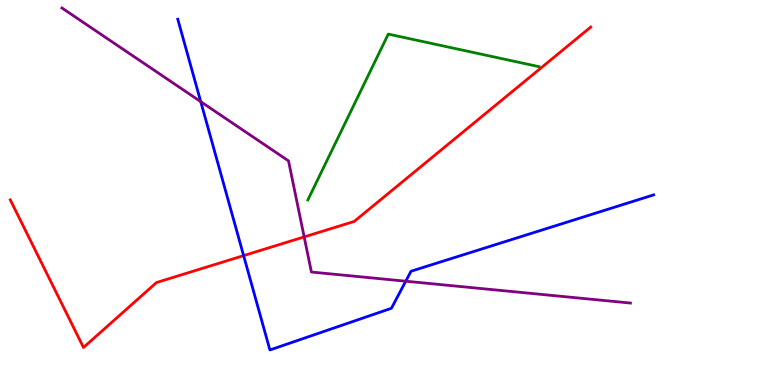[{'lines': ['blue', 'red'], 'intersections': [{'x': 3.14, 'y': 3.36}]}, {'lines': ['green', 'red'], 'intersections': []}, {'lines': ['purple', 'red'], 'intersections': [{'x': 3.92, 'y': 3.85}]}, {'lines': ['blue', 'green'], 'intersections': []}, {'lines': ['blue', 'purple'], 'intersections': [{'x': 2.59, 'y': 7.36}, {'x': 5.24, 'y': 2.7}]}, {'lines': ['green', 'purple'], 'intersections': []}]